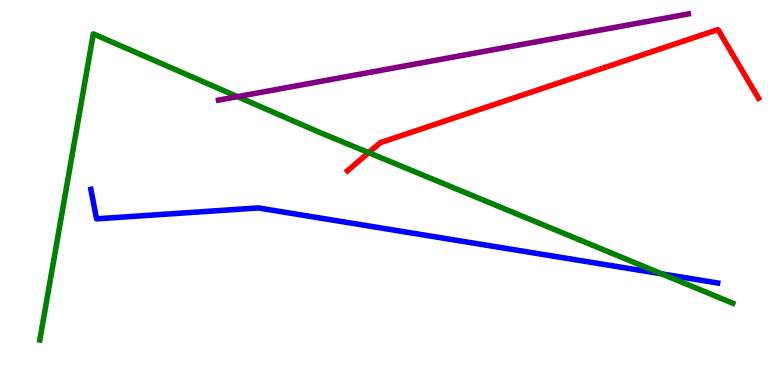[{'lines': ['blue', 'red'], 'intersections': []}, {'lines': ['green', 'red'], 'intersections': [{'x': 4.76, 'y': 6.03}]}, {'lines': ['purple', 'red'], 'intersections': []}, {'lines': ['blue', 'green'], 'intersections': [{'x': 8.54, 'y': 2.89}]}, {'lines': ['blue', 'purple'], 'intersections': []}, {'lines': ['green', 'purple'], 'intersections': [{'x': 3.06, 'y': 7.49}]}]